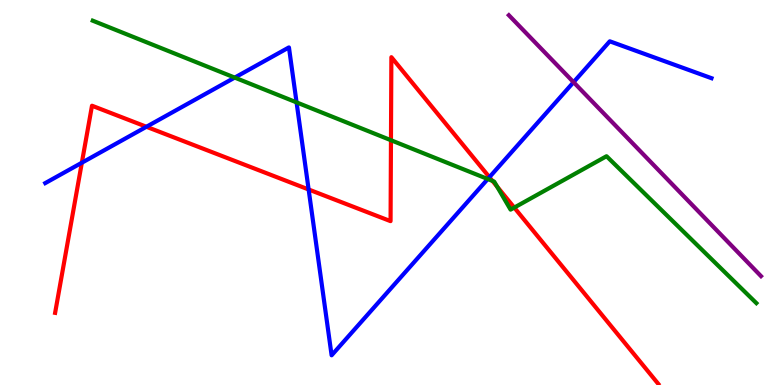[{'lines': ['blue', 'red'], 'intersections': [{'x': 1.06, 'y': 5.77}, {'x': 1.89, 'y': 6.71}, {'x': 3.98, 'y': 5.08}, {'x': 6.31, 'y': 5.4}]}, {'lines': ['green', 'red'], 'intersections': [{'x': 5.04, 'y': 6.36}, {'x': 6.35, 'y': 5.3}, {'x': 6.41, 'y': 5.15}, {'x': 6.64, 'y': 4.61}]}, {'lines': ['purple', 'red'], 'intersections': []}, {'lines': ['blue', 'green'], 'intersections': [{'x': 3.03, 'y': 7.98}, {'x': 3.83, 'y': 7.34}, {'x': 6.29, 'y': 5.35}]}, {'lines': ['blue', 'purple'], 'intersections': [{'x': 7.4, 'y': 7.87}]}, {'lines': ['green', 'purple'], 'intersections': []}]